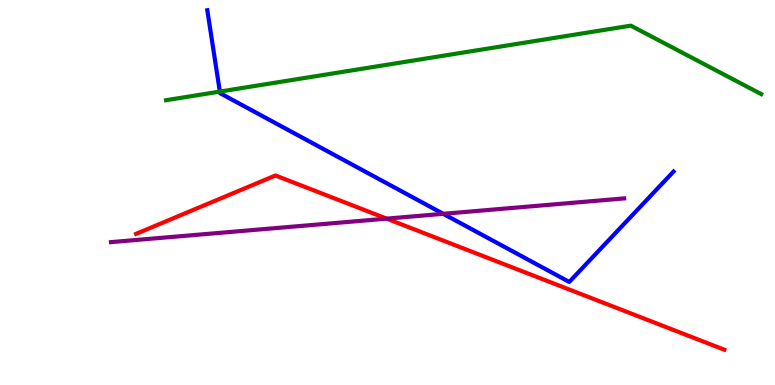[{'lines': ['blue', 'red'], 'intersections': []}, {'lines': ['green', 'red'], 'intersections': []}, {'lines': ['purple', 'red'], 'intersections': [{'x': 4.99, 'y': 4.32}]}, {'lines': ['blue', 'green'], 'intersections': [{'x': 2.84, 'y': 7.62}]}, {'lines': ['blue', 'purple'], 'intersections': [{'x': 5.72, 'y': 4.45}]}, {'lines': ['green', 'purple'], 'intersections': []}]